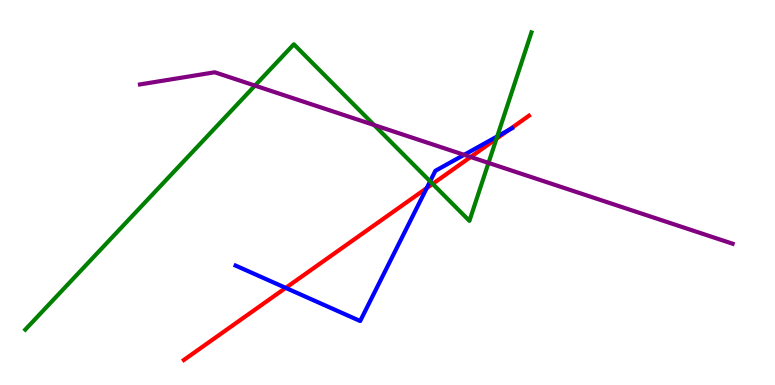[{'lines': ['blue', 'red'], 'intersections': [{'x': 3.69, 'y': 2.52}, {'x': 5.51, 'y': 5.11}, {'x': 6.56, 'y': 6.62}]}, {'lines': ['green', 'red'], 'intersections': [{'x': 5.58, 'y': 5.22}, {'x': 6.41, 'y': 6.4}]}, {'lines': ['purple', 'red'], 'intersections': [{'x': 6.07, 'y': 5.92}]}, {'lines': ['blue', 'green'], 'intersections': [{'x': 5.55, 'y': 5.29}, {'x': 6.42, 'y': 6.46}]}, {'lines': ['blue', 'purple'], 'intersections': [{'x': 5.99, 'y': 5.98}]}, {'lines': ['green', 'purple'], 'intersections': [{'x': 3.29, 'y': 7.78}, {'x': 4.83, 'y': 6.75}, {'x': 6.3, 'y': 5.77}]}]